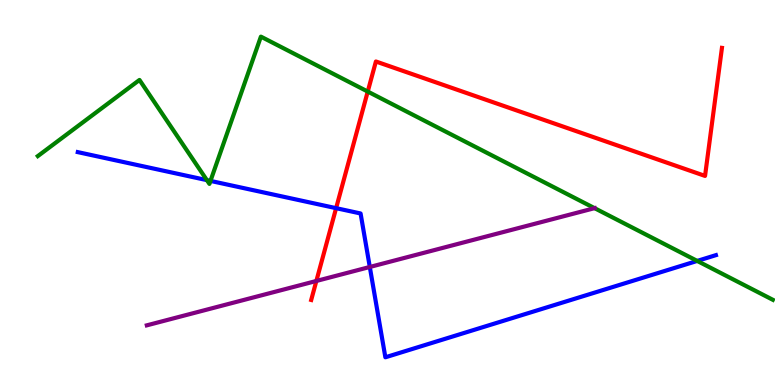[{'lines': ['blue', 'red'], 'intersections': [{'x': 4.34, 'y': 4.59}]}, {'lines': ['green', 'red'], 'intersections': [{'x': 4.75, 'y': 7.62}]}, {'lines': ['purple', 'red'], 'intersections': [{'x': 4.08, 'y': 2.7}]}, {'lines': ['blue', 'green'], 'intersections': [{'x': 2.67, 'y': 5.32}, {'x': 2.72, 'y': 5.3}, {'x': 9.0, 'y': 3.22}]}, {'lines': ['blue', 'purple'], 'intersections': [{'x': 4.77, 'y': 3.07}]}, {'lines': ['green', 'purple'], 'intersections': [{'x': 7.67, 'y': 4.59}]}]